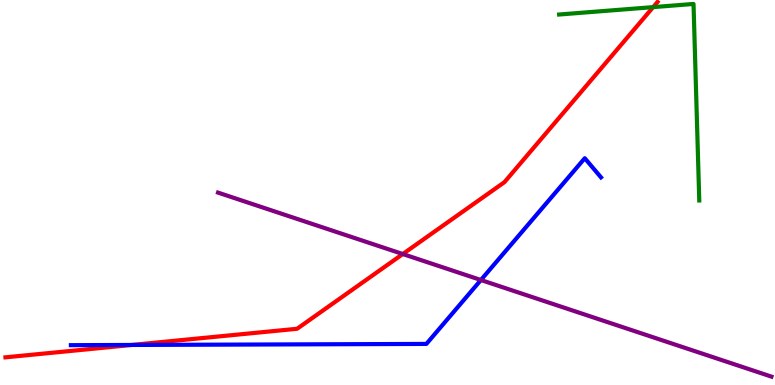[{'lines': ['blue', 'red'], 'intersections': [{'x': 1.7, 'y': 1.04}]}, {'lines': ['green', 'red'], 'intersections': [{'x': 8.43, 'y': 9.81}]}, {'lines': ['purple', 'red'], 'intersections': [{'x': 5.2, 'y': 3.4}]}, {'lines': ['blue', 'green'], 'intersections': []}, {'lines': ['blue', 'purple'], 'intersections': [{'x': 6.21, 'y': 2.73}]}, {'lines': ['green', 'purple'], 'intersections': []}]